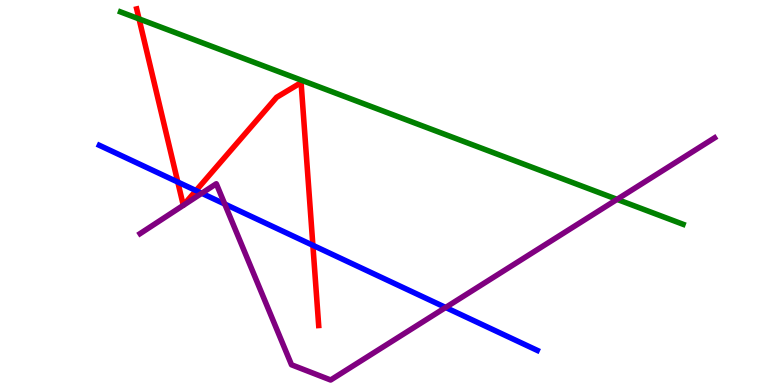[{'lines': ['blue', 'red'], 'intersections': [{'x': 2.29, 'y': 5.27}, {'x': 2.53, 'y': 5.05}, {'x': 4.04, 'y': 3.63}]}, {'lines': ['green', 'red'], 'intersections': [{'x': 1.79, 'y': 9.51}]}, {'lines': ['purple', 'red'], 'intersections': []}, {'lines': ['blue', 'green'], 'intersections': []}, {'lines': ['blue', 'purple'], 'intersections': [{'x': 2.6, 'y': 4.98}, {'x': 2.9, 'y': 4.7}, {'x': 5.75, 'y': 2.01}]}, {'lines': ['green', 'purple'], 'intersections': [{'x': 7.96, 'y': 4.82}]}]